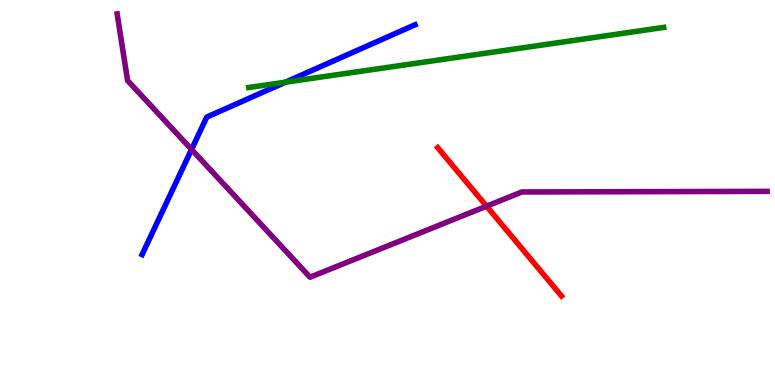[{'lines': ['blue', 'red'], 'intersections': []}, {'lines': ['green', 'red'], 'intersections': []}, {'lines': ['purple', 'red'], 'intersections': [{'x': 6.28, 'y': 4.64}]}, {'lines': ['blue', 'green'], 'intersections': [{'x': 3.68, 'y': 7.87}]}, {'lines': ['blue', 'purple'], 'intersections': [{'x': 2.47, 'y': 6.12}]}, {'lines': ['green', 'purple'], 'intersections': []}]